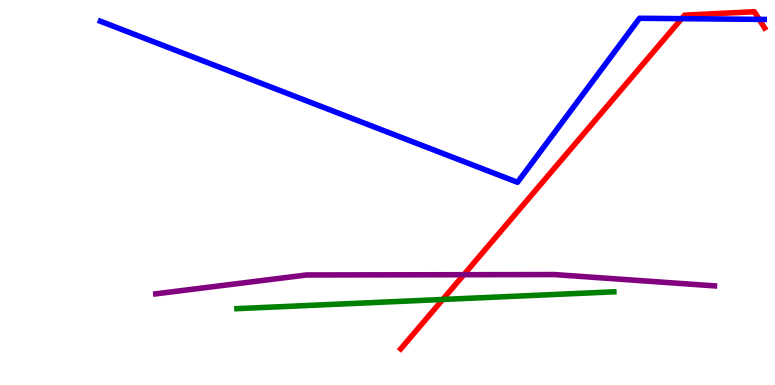[{'lines': ['blue', 'red'], 'intersections': [{'x': 8.8, 'y': 9.52}, {'x': 9.8, 'y': 9.5}]}, {'lines': ['green', 'red'], 'intersections': [{'x': 5.71, 'y': 2.22}]}, {'lines': ['purple', 'red'], 'intersections': [{'x': 5.98, 'y': 2.86}]}, {'lines': ['blue', 'green'], 'intersections': []}, {'lines': ['blue', 'purple'], 'intersections': []}, {'lines': ['green', 'purple'], 'intersections': []}]